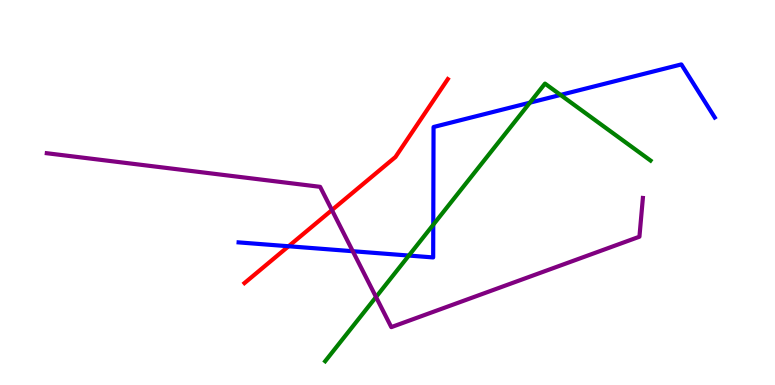[{'lines': ['blue', 'red'], 'intersections': [{'x': 3.72, 'y': 3.6}]}, {'lines': ['green', 'red'], 'intersections': []}, {'lines': ['purple', 'red'], 'intersections': [{'x': 4.28, 'y': 4.54}]}, {'lines': ['blue', 'green'], 'intersections': [{'x': 5.28, 'y': 3.36}, {'x': 5.59, 'y': 4.16}, {'x': 6.84, 'y': 7.33}, {'x': 7.23, 'y': 7.53}]}, {'lines': ['blue', 'purple'], 'intersections': [{'x': 4.55, 'y': 3.47}]}, {'lines': ['green', 'purple'], 'intersections': [{'x': 4.85, 'y': 2.29}]}]